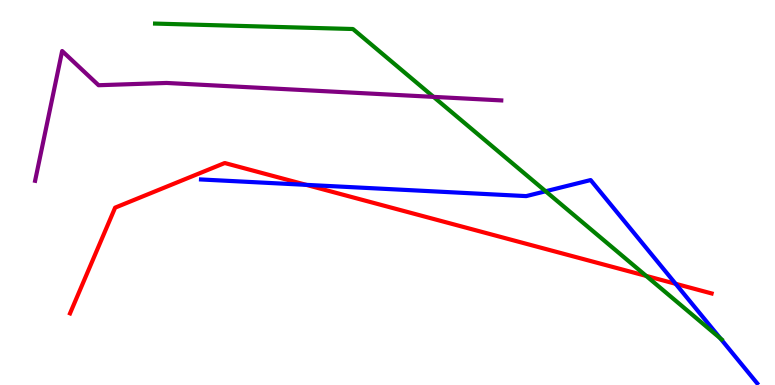[{'lines': ['blue', 'red'], 'intersections': [{'x': 3.95, 'y': 5.2}, {'x': 8.72, 'y': 2.63}]}, {'lines': ['green', 'red'], 'intersections': [{'x': 8.34, 'y': 2.83}]}, {'lines': ['purple', 'red'], 'intersections': []}, {'lines': ['blue', 'green'], 'intersections': [{'x': 7.04, 'y': 5.03}, {'x': 9.29, 'y': 1.21}]}, {'lines': ['blue', 'purple'], 'intersections': []}, {'lines': ['green', 'purple'], 'intersections': [{'x': 5.59, 'y': 7.48}]}]